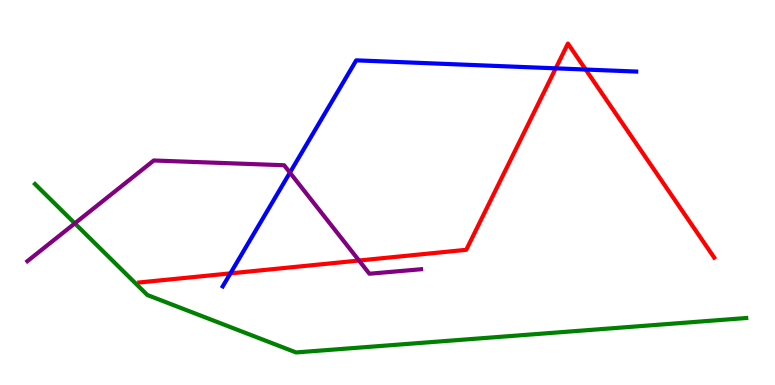[{'lines': ['blue', 'red'], 'intersections': [{'x': 2.97, 'y': 2.9}, {'x': 7.17, 'y': 8.23}, {'x': 7.56, 'y': 8.19}]}, {'lines': ['green', 'red'], 'intersections': []}, {'lines': ['purple', 'red'], 'intersections': [{'x': 4.63, 'y': 3.23}]}, {'lines': ['blue', 'green'], 'intersections': []}, {'lines': ['blue', 'purple'], 'intersections': [{'x': 3.74, 'y': 5.52}]}, {'lines': ['green', 'purple'], 'intersections': [{'x': 0.965, 'y': 4.2}]}]